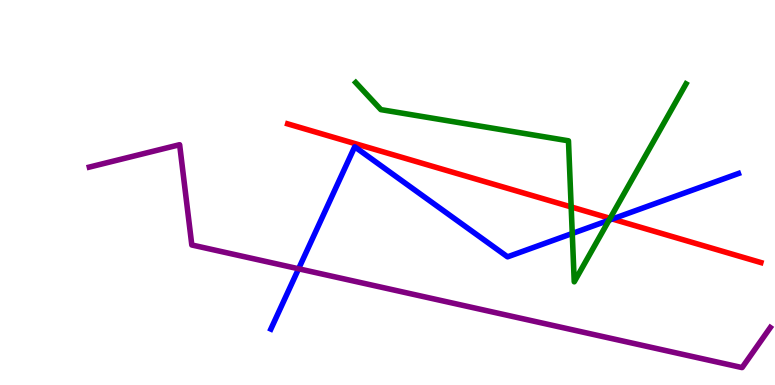[{'lines': ['blue', 'red'], 'intersections': [{'x': 7.9, 'y': 4.31}]}, {'lines': ['green', 'red'], 'intersections': [{'x': 7.37, 'y': 4.62}, {'x': 7.87, 'y': 4.33}]}, {'lines': ['purple', 'red'], 'intersections': []}, {'lines': ['blue', 'green'], 'intersections': [{'x': 7.38, 'y': 3.94}, {'x': 7.86, 'y': 4.28}]}, {'lines': ['blue', 'purple'], 'intersections': [{'x': 3.85, 'y': 3.02}]}, {'lines': ['green', 'purple'], 'intersections': []}]